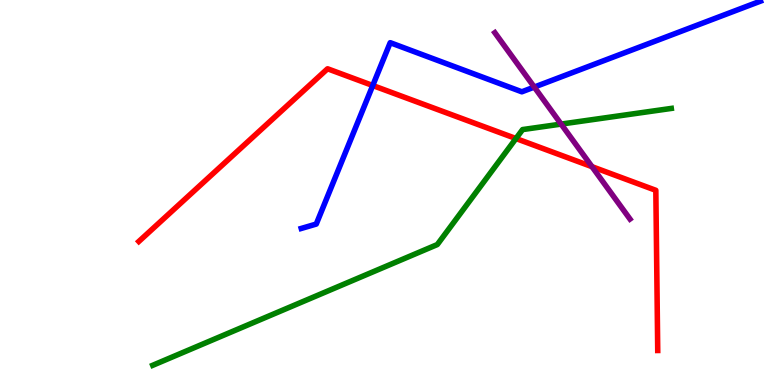[{'lines': ['blue', 'red'], 'intersections': [{'x': 4.81, 'y': 7.78}]}, {'lines': ['green', 'red'], 'intersections': [{'x': 6.66, 'y': 6.4}]}, {'lines': ['purple', 'red'], 'intersections': [{'x': 7.64, 'y': 5.67}]}, {'lines': ['blue', 'green'], 'intersections': []}, {'lines': ['blue', 'purple'], 'intersections': [{'x': 6.89, 'y': 7.74}]}, {'lines': ['green', 'purple'], 'intersections': [{'x': 7.24, 'y': 6.78}]}]